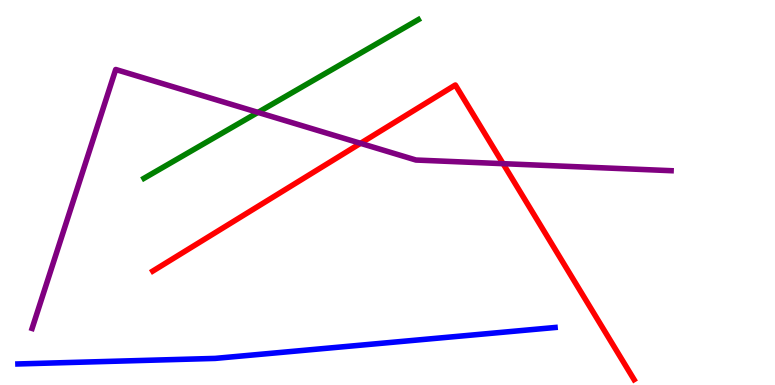[{'lines': ['blue', 'red'], 'intersections': []}, {'lines': ['green', 'red'], 'intersections': []}, {'lines': ['purple', 'red'], 'intersections': [{'x': 4.65, 'y': 6.28}, {'x': 6.49, 'y': 5.75}]}, {'lines': ['blue', 'green'], 'intersections': []}, {'lines': ['blue', 'purple'], 'intersections': []}, {'lines': ['green', 'purple'], 'intersections': [{'x': 3.33, 'y': 7.08}]}]